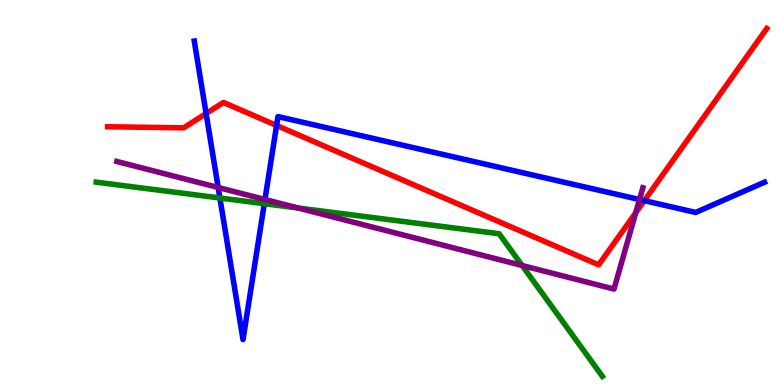[{'lines': ['blue', 'red'], 'intersections': [{'x': 2.66, 'y': 7.05}, {'x': 3.57, 'y': 6.74}, {'x': 8.31, 'y': 4.79}]}, {'lines': ['green', 'red'], 'intersections': []}, {'lines': ['purple', 'red'], 'intersections': [{'x': 8.2, 'y': 4.48}]}, {'lines': ['blue', 'green'], 'intersections': [{'x': 2.84, 'y': 4.86}, {'x': 3.41, 'y': 4.71}]}, {'lines': ['blue', 'purple'], 'intersections': [{'x': 2.82, 'y': 5.13}, {'x': 3.42, 'y': 4.82}, {'x': 8.25, 'y': 4.82}]}, {'lines': ['green', 'purple'], 'intersections': [{'x': 3.85, 'y': 4.6}, {'x': 6.74, 'y': 3.1}]}]